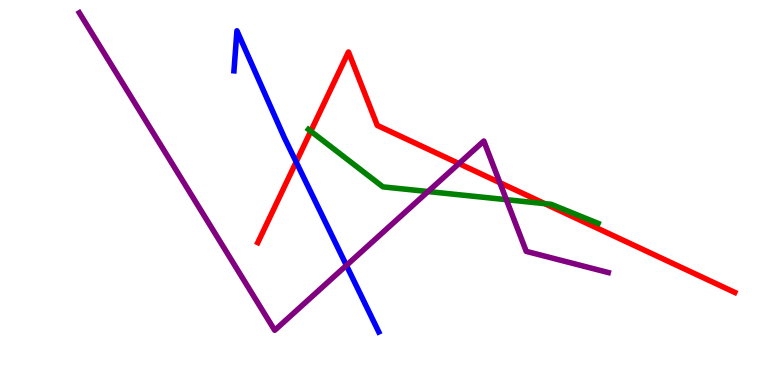[{'lines': ['blue', 'red'], 'intersections': [{'x': 3.82, 'y': 5.79}]}, {'lines': ['green', 'red'], 'intersections': [{'x': 4.01, 'y': 6.59}, {'x': 7.03, 'y': 4.71}]}, {'lines': ['purple', 'red'], 'intersections': [{'x': 5.92, 'y': 5.75}, {'x': 6.45, 'y': 5.26}]}, {'lines': ['blue', 'green'], 'intersections': []}, {'lines': ['blue', 'purple'], 'intersections': [{'x': 4.47, 'y': 3.11}]}, {'lines': ['green', 'purple'], 'intersections': [{'x': 5.52, 'y': 5.02}, {'x': 6.53, 'y': 4.81}]}]